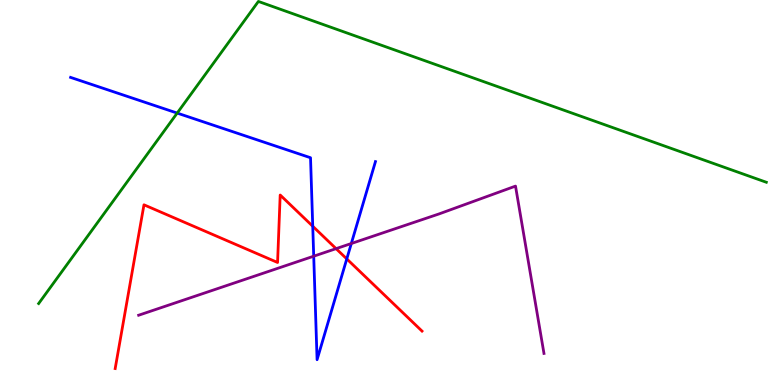[{'lines': ['blue', 'red'], 'intersections': [{'x': 4.04, 'y': 4.12}, {'x': 4.47, 'y': 3.28}]}, {'lines': ['green', 'red'], 'intersections': []}, {'lines': ['purple', 'red'], 'intersections': [{'x': 4.34, 'y': 3.54}]}, {'lines': ['blue', 'green'], 'intersections': [{'x': 2.29, 'y': 7.06}]}, {'lines': ['blue', 'purple'], 'intersections': [{'x': 4.05, 'y': 3.35}, {'x': 4.53, 'y': 3.68}]}, {'lines': ['green', 'purple'], 'intersections': []}]